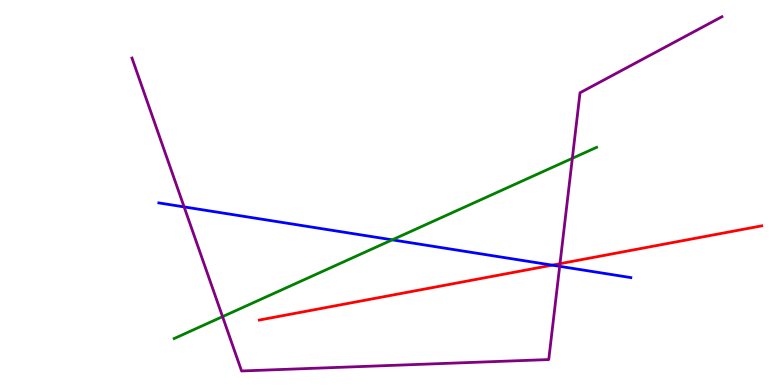[{'lines': ['blue', 'red'], 'intersections': [{'x': 7.12, 'y': 3.11}]}, {'lines': ['green', 'red'], 'intersections': []}, {'lines': ['purple', 'red'], 'intersections': [{'x': 7.23, 'y': 3.15}]}, {'lines': ['blue', 'green'], 'intersections': [{'x': 5.06, 'y': 3.77}]}, {'lines': ['blue', 'purple'], 'intersections': [{'x': 2.38, 'y': 4.63}, {'x': 7.22, 'y': 3.08}]}, {'lines': ['green', 'purple'], 'intersections': [{'x': 2.87, 'y': 1.78}, {'x': 7.38, 'y': 5.89}]}]